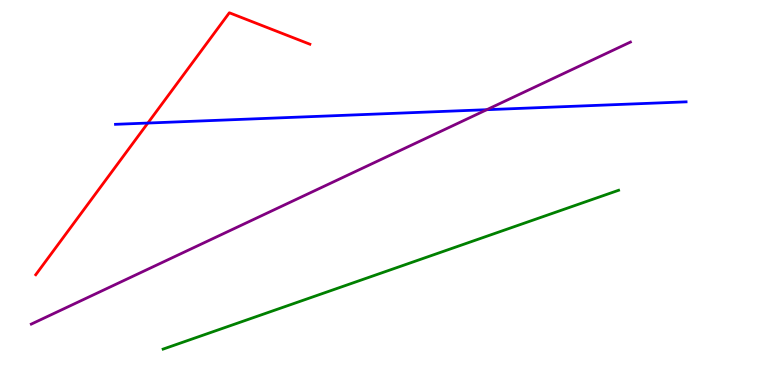[{'lines': ['blue', 'red'], 'intersections': [{'x': 1.91, 'y': 6.8}]}, {'lines': ['green', 'red'], 'intersections': []}, {'lines': ['purple', 'red'], 'intersections': []}, {'lines': ['blue', 'green'], 'intersections': []}, {'lines': ['blue', 'purple'], 'intersections': [{'x': 6.28, 'y': 7.15}]}, {'lines': ['green', 'purple'], 'intersections': []}]